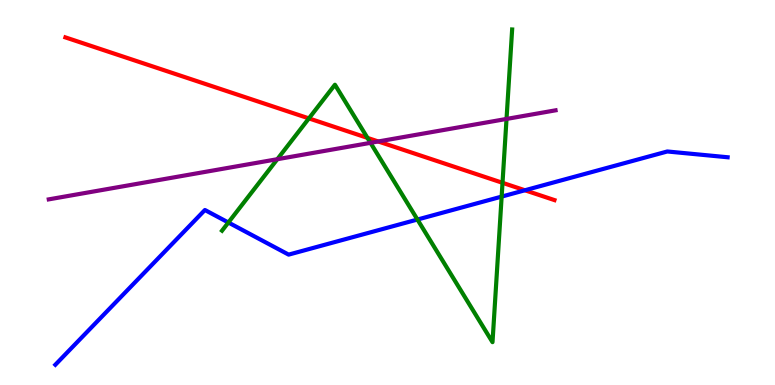[{'lines': ['blue', 'red'], 'intersections': [{'x': 6.77, 'y': 5.06}]}, {'lines': ['green', 'red'], 'intersections': [{'x': 3.99, 'y': 6.92}, {'x': 4.74, 'y': 6.42}, {'x': 6.48, 'y': 5.25}]}, {'lines': ['purple', 'red'], 'intersections': [{'x': 4.88, 'y': 6.33}]}, {'lines': ['blue', 'green'], 'intersections': [{'x': 2.95, 'y': 4.22}, {'x': 5.39, 'y': 4.3}, {'x': 6.47, 'y': 4.89}]}, {'lines': ['blue', 'purple'], 'intersections': []}, {'lines': ['green', 'purple'], 'intersections': [{'x': 3.58, 'y': 5.86}, {'x': 4.78, 'y': 6.29}, {'x': 6.54, 'y': 6.91}]}]